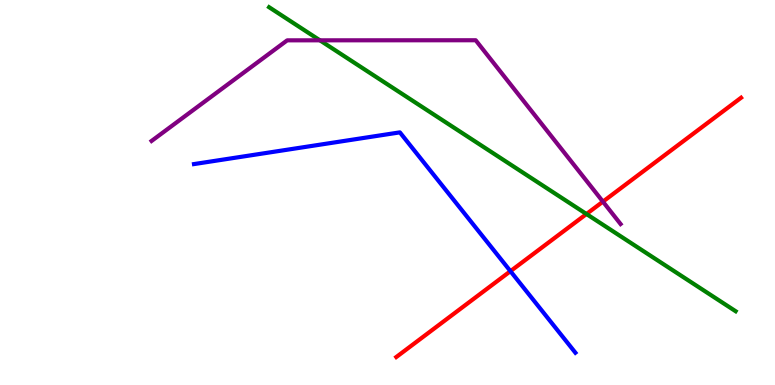[{'lines': ['blue', 'red'], 'intersections': [{'x': 6.59, 'y': 2.96}]}, {'lines': ['green', 'red'], 'intersections': [{'x': 7.57, 'y': 4.44}]}, {'lines': ['purple', 'red'], 'intersections': [{'x': 7.78, 'y': 4.76}]}, {'lines': ['blue', 'green'], 'intersections': []}, {'lines': ['blue', 'purple'], 'intersections': []}, {'lines': ['green', 'purple'], 'intersections': [{'x': 4.13, 'y': 8.95}]}]